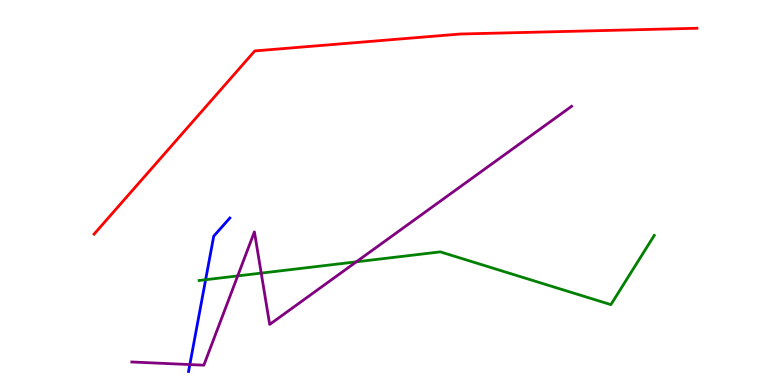[{'lines': ['blue', 'red'], 'intersections': []}, {'lines': ['green', 'red'], 'intersections': []}, {'lines': ['purple', 'red'], 'intersections': []}, {'lines': ['blue', 'green'], 'intersections': [{'x': 2.65, 'y': 2.73}]}, {'lines': ['blue', 'purple'], 'intersections': [{'x': 2.45, 'y': 0.531}]}, {'lines': ['green', 'purple'], 'intersections': [{'x': 3.07, 'y': 2.83}, {'x': 3.37, 'y': 2.91}, {'x': 4.6, 'y': 3.2}]}]